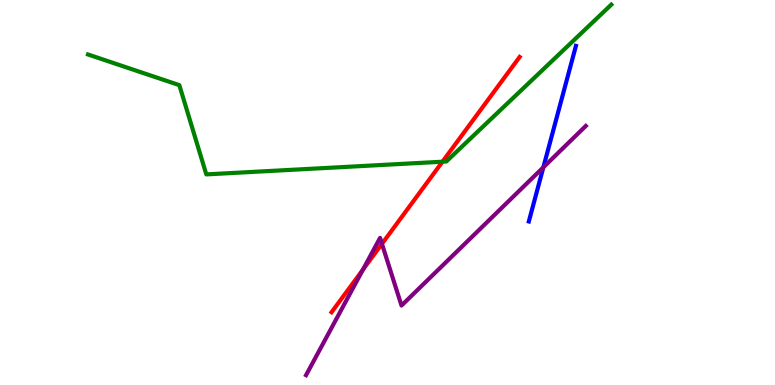[{'lines': ['blue', 'red'], 'intersections': []}, {'lines': ['green', 'red'], 'intersections': [{'x': 5.71, 'y': 5.8}]}, {'lines': ['purple', 'red'], 'intersections': [{'x': 4.68, 'y': 3.0}, {'x': 4.93, 'y': 3.67}]}, {'lines': ['blue', 'green'], 'intersections': []}, {'lines': ['blue', 'purple'], 'intersections': [{'x': 7.01, 'y': 5.65}]}, {'lines': ['green', 'purple'], 'intersections': []}]